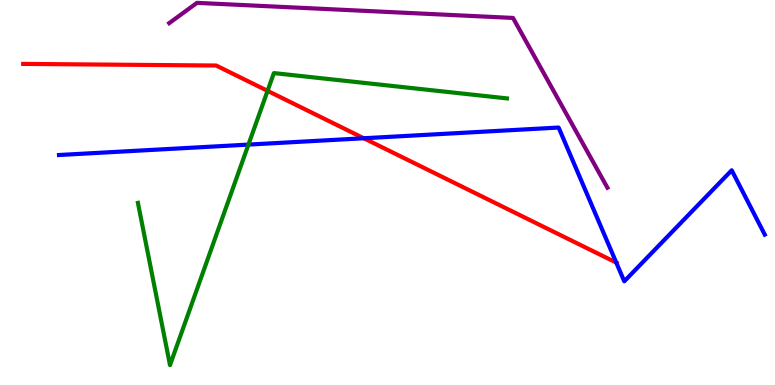[{'lines': ['blue', 'red'], 'intersections': [{'x': 4.69, 'y': 6.41}, {'x': 7.95, 'y': 3.18}]}, {'lines': ['green', 'red'], 'intersections': [{'x': 3.45, 'y': 7.64}]}, {'lines': ['purple', 'red'], 'intersections': []}, {'lines': ['blue', 'green'], 'intersections': [{'x': 3.21, 'y': 6.24}]}, {'lines': ['blue', 'purple'], 'intersections': []}, {'lines': ['green', 'purple'], 'intersections': []}]